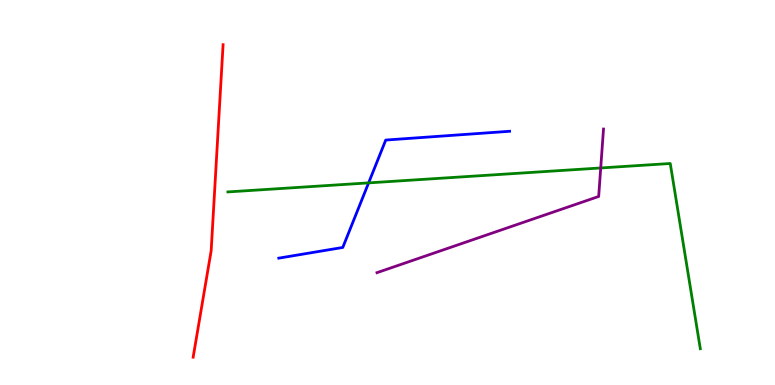[{'lines': ['blue', 'red'], 'intersections': []}, {'lines': ['green', 'red'], 'intersections': []}, {'lines': ['purple', 'red'], 'intersections': []}, {'lines': ['blue', 'green'], 'intersections': [{'x': 4.76, 'y': 5.25}]}, {'lines': ['blue', 'purple'], 'intersections': []}, {'lines': ['green', 'purple'], 'intersections': [{'x': 7.75, 'y': 5.64}]}]